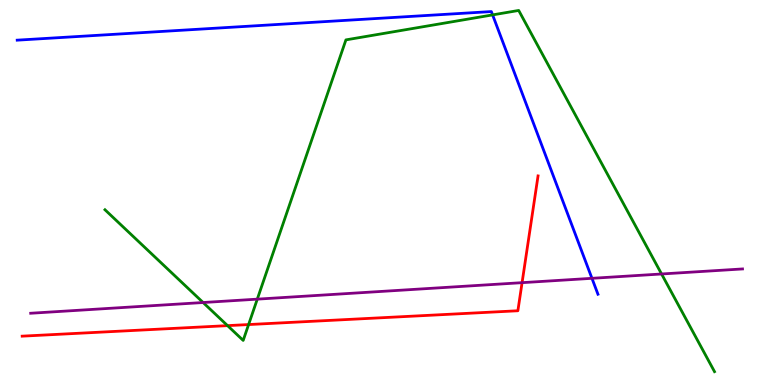[{'lines': ['blue', 'red'], 'intersections': []}, {'lines': ['green', 'red'], 'intersections': [{'x': 2.94, 'y': 1.54}, {'x': 3.21, 'y': 1.57}]}, {'lines': ['purple', 'red'], 'intersections': [{'x': 6.74, 'y': 2.66}]}, {'lines': ['blue', 'green'], 'intersections': [{'x': 6.36, 'y': 9.61}]}, {'lines': ['blue', 'purple'], 'intersections': [{'x': 7.64, 'y': 2.77}]}, {'lines': ['green', 'purple'], 'intersections': [{'x': 2.62, 'y': 2.14}, {'x': 3.32, 'y': 2.23}, {'x': 8.54, 'y': 2.88}]}]